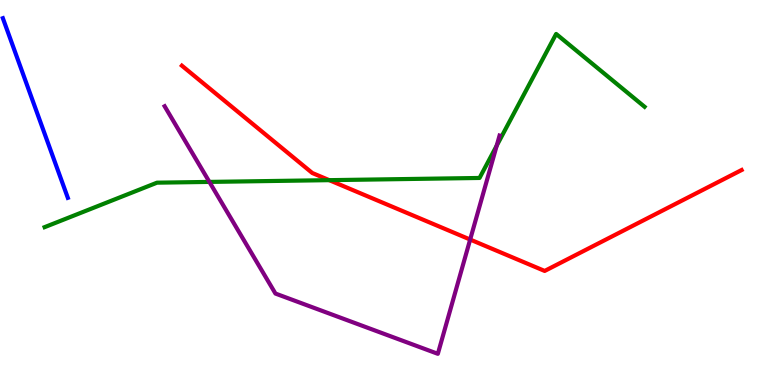[{'lines': ['blue', 'red'], 'intersections': []}, {'lines': ['green', 'red'], 'intersections': [{'x': 4.25, 'y': 5.32}]}, {'lines': ['purple', 'red'], 'intersections': [{'x': 6.07, 'y': 3.78}]}, {'lines': ['blue', 'green'], 'intersections': []}, {'lines': ['blue', 'purple'], 'intersections': []}, {'lines': ['green', 'purple'], 'intersections': [{'x': 2.7, 'y': 5.28}, {'x': 6.41, 'y': 6.22}]}]